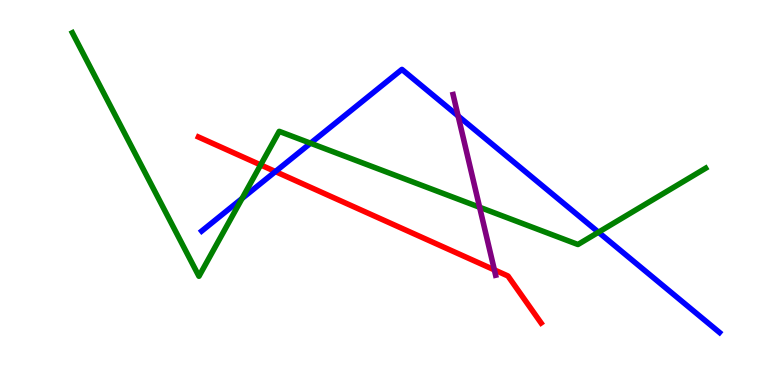[{'lines': ['blue', 'red'], 'intersections': [{'x': 3.55, 'y': 5.54}]}, {'lines': ['green', 'red'], 'intersections': [{'x': 3.36, 'y': 5.72}]}, {'lines': ['purple', 'red'], 'intersections': [{'x': 6.38, 'y': 2.99}]}, {'lines': ['blue', 'green'], 'intersections': [{'x': 3.12, 'y': 4.84}, {'x': 4.01, 'y': 6.28}, {'x': 7.72, 'y': 3.97}]}, {'lines': ['blue', 'purple'], 'intersections': [{'x': 5.91, 'y': 6.99}]}, {'lines': ['green', 'purple'], 'intersections': [{'x': 6.19, 'y': 4.62}]}]